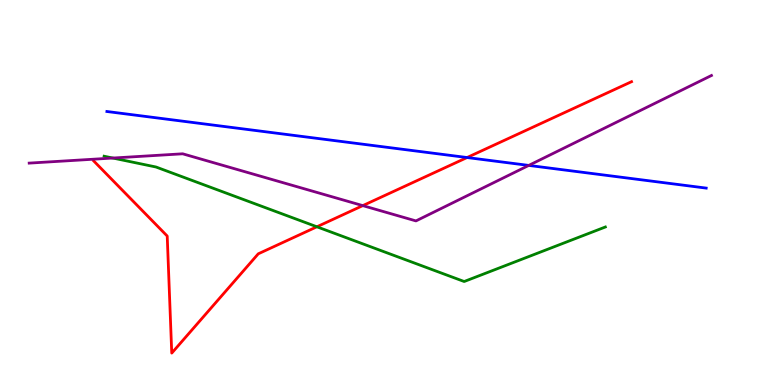[{'lines': ['blue', 'red'], 'intersections': [{'x': 6.03, 'y': 5.91}]}, {'lines': ['green', 'red'], 'intersections': [{'x': 4.09, 'y': 4.11}]}, {'lines': ['purple', 'red'], 'intersections': [{'x': 4.68, 'y': 4.66}]}, {'lines': ['blue', 'green'], 'intersections': []}, {'lines': ['blue', 'purple'], 'intersections': [{'x': 6.82, 'y': 5.7}]}, {'lines': ['green', 'purple'], 'intersections': [{'x': 1.46, 'y': 5.9}]}]